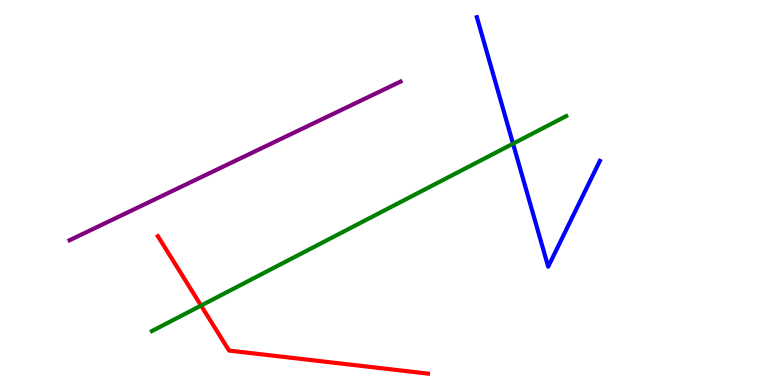[{'lines': ['blue', 'red'], 'intersections': []}, {'lines': ['green', 'red'], 'intersections': [{'x': 2.59, 'y': 2.06}]}, {'lines': ['purple', 'red'], 'intersections': []}, {'lines': ['blue', 'green'], 'intersections': [{'x': 6.62, 'y': 6.27}]}, {'lines': ['blue', 'purple'], 'intersections': []}, {'lines': ['green', 'purple'], 'intersections': []}]